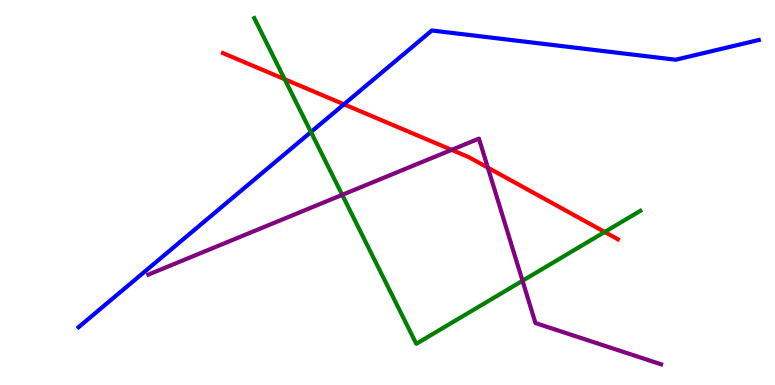[{'lines': ['blue', 'red'], 'intersections': [{'x': 4.44, 'y': 7.29}]}, {'lines': ['green', 'red'], 'intersections': [{'x': 3.67, 'y': 7.94}, {'x': 7.8, 'y': 3.97}]}, {'lines': ['purple', 'red'], 'intersections': [{'x': 5.83, 'y': 6.11}, {'x': 6.29, 'y': 5.65}]}, {'lines': ['blue', 'green'], 'intersections': [{'x': 4.01, 'y': 6.57}]}, {'lines': ['blue', 'purple'], 'intersections': []}, {'lines': ['green', 'purple'], 'intersections': [{'x': 4.42, 'y': 4.94}, {'x': 6.74, 'y': 2.71}]}]